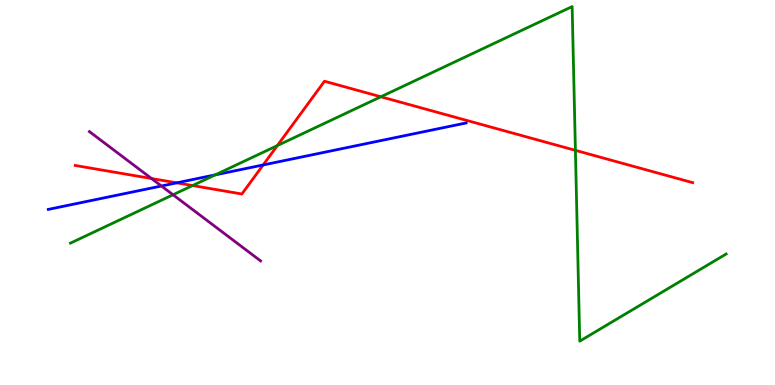[{'lines': ['blue', 'red'], 'intersections': [{'x': 2.28, 'y': 5.25}, {'x': 3.4, 'y': 5.72}]}, {'lines': ['green', 'red'], 'intersections': [{'x': 2.48, 'y': 5.18}, {'x': 3.58, 'y': 6.22}, {'x': 4.91, 'y': 7.49}, {'x': 7.42, 'y': 6.09}]}, {'lines': ['purple', 'red'], 'intersections': [{'x': 1.96, 'y': 5.36}]}, {'lines': ['blue', 'green'], 'intersections': [{'x': 2.78, 'y': 5.46}]}, {'lines': ['blue', 'purple'], 'intersections': [{'x': 2.08, 'y': 5.17}]}, {'lines': ['green', 'purple'], 'intersections': [{'x': 2.23, 'y': 4.94}]}]